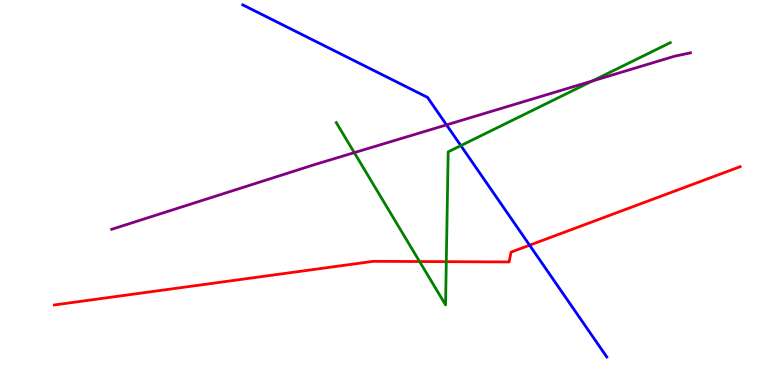[{'lines': ['blue', 'red'], 'intersections': [{'x': 6.83, 'y': 3.63}]}, {'lines': ['green', 'red'], 'intersections': [{'x': 5.41, 'y': 3.21}, {'x': 5.76, 'y': 3.2}]}, {'lines': ['purple', 'red'], 'intersections': []}, {'lines': ['blue', 'green'], 'intersections': [{'x': 5.95, 'y': 6.22}]}, {'lines': ['blue', 'purple'], 'intersections': [{'x': 5.76, 'y': 6.76}]}, {'lines': ['green', 'purple'], 'intersections': [{'x': 4.57, 'y': 6.04}, {'x': 7.64, 'y': 7.9}]}]